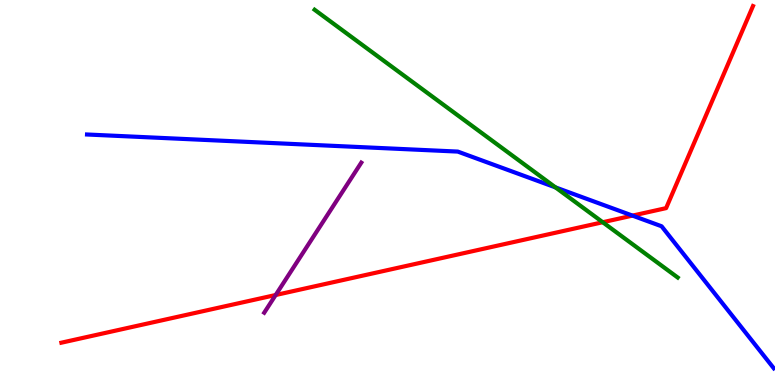[{'lines': ['blue', 'red'], 'intersections': [{'x': 8.16, 'y': 4.4}]}, {'lines': ['green', 'red'], 'intersections': [{'x': 7.78, 'y': 4.23}]}, {'lines': ['purple', 'red'], 'intersections': [{'x': 3.56, 'y': 2.34}]}, {'lines': ['blue', 'green'], 'intersections': [{'x': 7.17, 'y': 5.13}]}, {'lines': ['blue', 'purple'], 'intersections': []}, {'lines': ['green', 'purple'], 'intersections': []}]